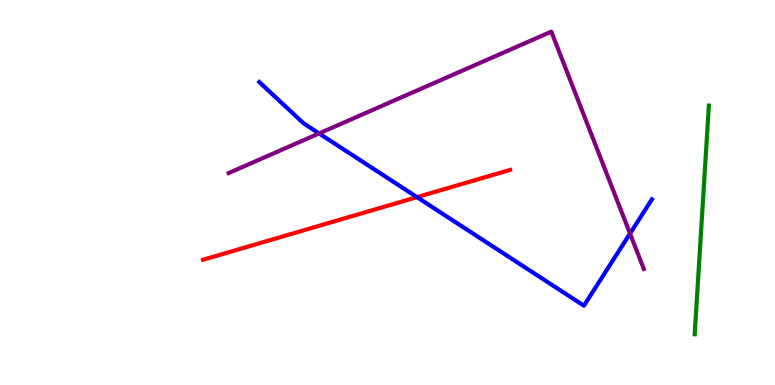[{'lines': ['blue', 'red'], 'intersections': [{'x': 5.38, 'y': 4.88}]}, {'lines': ['green', 'red'], 'intersections': []}, {'lines': ['purple', 'red'], 'intersections': []}, {'lines': ['blue', 'green'], 'intersections': []}, {'lines': ['blue', 'purple'], 'intersections': [{'x': 4.12, 'y': 6.53}, {'x': 8.13, 'y': 3.93}]}, {'lines': ['green', 'purple'], 'intersections': []}]